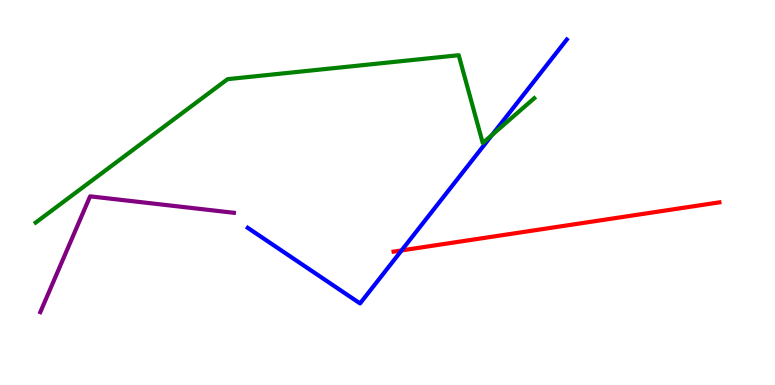[{'lines': ['blue', 'red'], 'intersections': [{'x': 5.18, 'y': 3.5}]}, {'lines': ['green', 'red'], 'intersections': []}, {'lines': ['purple', 'red'], 'intersections': []}, {'lines': ['blue', 'green'], 'intersections': [{'x': 6.35, 'y': 6.49}]}, {'lines': ['blue', 'purple'], 'intersections': []}, {'lines': ['green', 'purple'], 'intersections': []}]